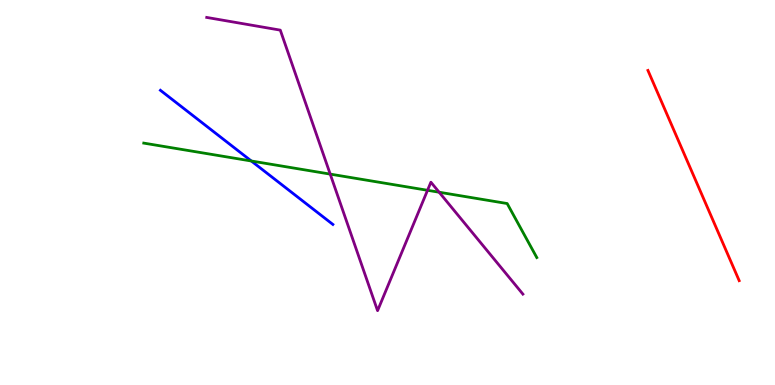[{'lines': ['blue', 'red'], 'intersections': []}, {'lines': ['green', 'red'], 'intersections': []}, {'lines': ['purple', 'red'], 'intersections': []}, {'lines': ['blue', 'green'], 'intersections': [{'x': 3.24, 'y': 5.82}]}, {'lines': ['blue', 'purple'], 'intersections': []}, {'lines': ['green', 'purple'], 'intersections': [{'x': 4.26, 'y': 5.48}, {'x': 5.52, 'y': 5.06}, {'x': 5.67, 'y': 5.01}]}]